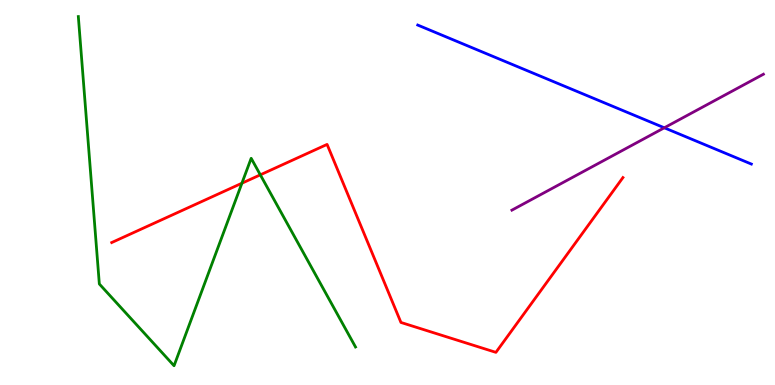[{'lines': ['blue', 'red'], 'intersections': []}, {'lines': ['green', 'red'], 'intersections': [{'x': 3.12, 'y': 5.24}, {'x': 3.36, 'y': 5.46}]}, {'lines': ['purple', 'red'], 'intersections': []}, {'lines': ['blue', 'green'], 'intersections': []}, {'lines': ['blue', 'purple'], 'intersections': [{'x': 8.57, 'y': 6.68}]}, {'lines': ['green', 'purple'], 'intersections': []}]